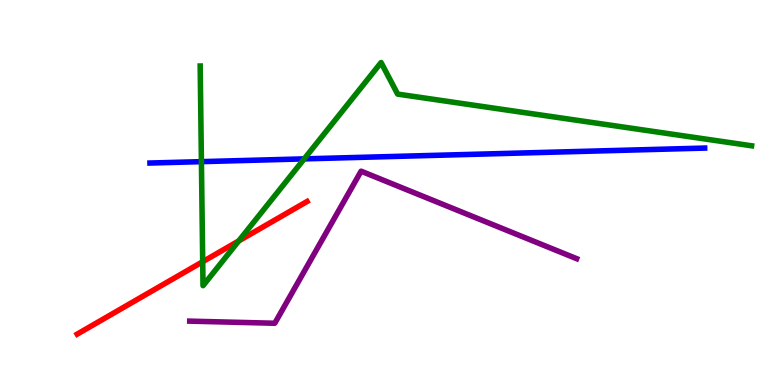[{'lines': ['blue', 'red'], 'intersections': []}, {'lines': ['green', 'red'], 'intersections': [{'x': 2.62, 'y': 3.2}, {'x': 3.08, 'y': 3.74}]}, {'lines': ['purple', 'red'], 'intersections': []}, {'lines': ['blue', 'green'], 'intersections': [{'x': 2.6, 'y': 5.8}, {'x': 3.93, 'y': 5.87}]}, {'lines': ['blue', 'purple'], 'intersections': []}, {'lines': ['green', 'purple'], 'intersections': []}]